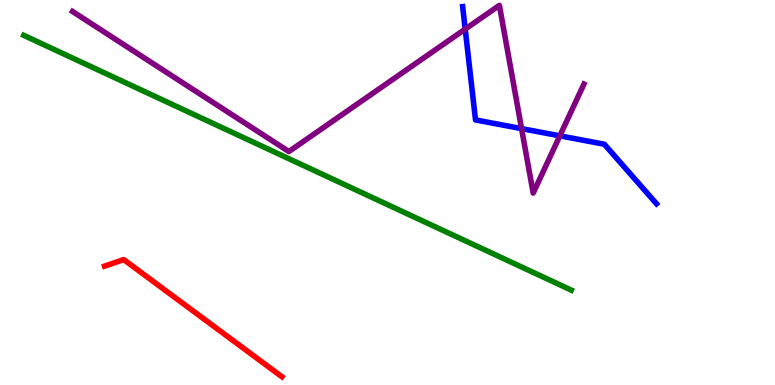[{'lines': ['blue', 'red'], 'intersections': []}, {'lines': ['green', 'red'], 'intersections': []}, {'lines': ['purple', 'red'], 'intersections': []}, {'lines': ['blue', 'green'], 'intersections': []}, {'lines': ['blue', 'purple'], 'intersections': [{'x': 6.0, 'y': 9.24}, {'x': 6.73, 'y': 6.66}, {'x': 7.22, 'y': 6.47}]}, {'lines': ['green', 'purple'], 'intersections': []}]